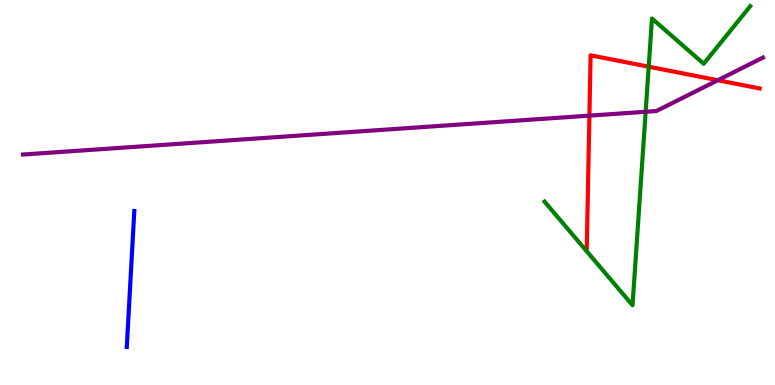[{'lines': ['blue', 'red'], 'intersections': []}, {'lines': ['green', 'red'], 'intersections': [{'x': 8.37, 'y': 8.27}]}, {'lines': ['purple', 'red'], 'intersections': [{'x': 7.61, 'y': 7.0}, {'x': 9.26, 'y': 7.92}]}, {'lines': ['blue', 'green'], 'intersections': []}, {'lines': ['blue', 'purple'], 'intersections': []}, {'lines': ['green', 'purple'], 'intersections': [{'x': 8.33, 'y': 7.1}]}]